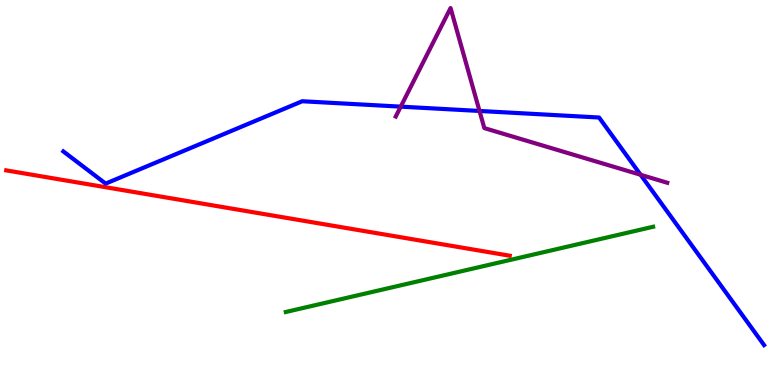[{'lines': ['blue', 'red'], 'intersections': []}, {'lines': ['green', 'red'], 'intersections': []}, {'lines': ['purple', 'red'], 'intersections': []}, {'lines': ['blue', 'green'], 'intersections': []}, {'lines': ['blue', 'purple'], 'intersections': [{'x': 5.17, 'y': 7.23}, {'x': 6.19, 'y': 7.12}, {'x': 8.27, 'y': 5.46}]}, {'lines': ['green', 'purple'], 'intersections': []}]